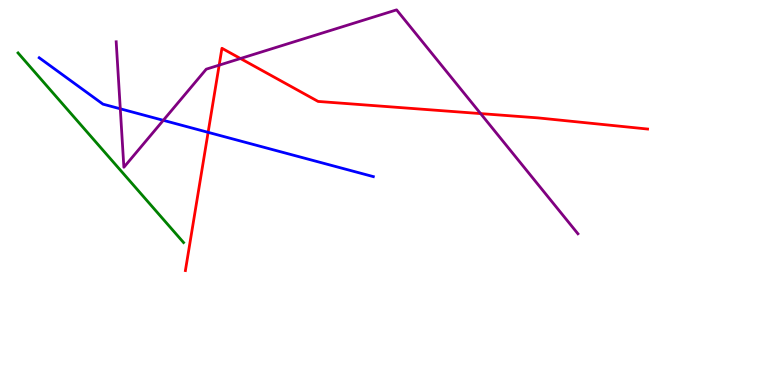[{'lines': ['blue', 'red'], 'intersections': [{'x': 2.69, 'y': 6.56}]}, {'lines': ['green', 'red'], 'intersections': []}, {'lines': ['purple', 'red'], 'intersections': [{'x': 2.83, 'y': 8.31}, {'x': 3.1, 'y': 8.48}, {'x': 6.2, 'y': 7.05}]}, {'lines': ['blue', 'green'], 'intersections': []}, {'lines': ['blue', 'purple'], 'intersections': [{'x': 1.55, 'y': 7.17}, {'x': 2.11, 'y': 6.87}]}, {'lines': ['green', 'purple'], 'intersections': []}]